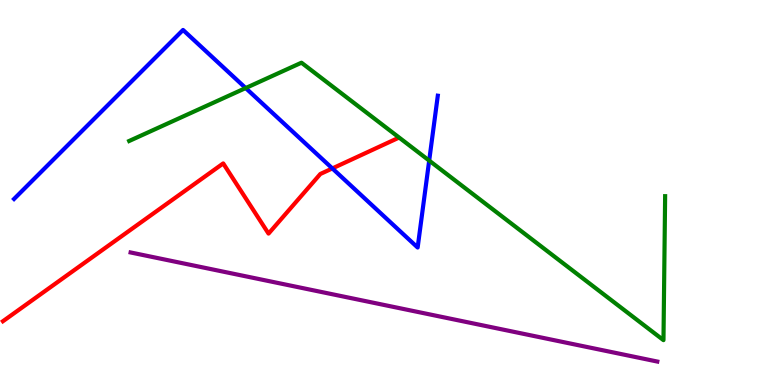[{'lines': ['blue', 'red'], 'intersections': [{'x': 4.29, 'y': 5.63}]}, {'lines': ['green', 'red'], 'intersections': []}, {'lines': ['purple', 'red'], 'intersections': []}, {'lines': ['blue', 'green'], 'intersections': [{'x': 3.17, 'y': 7.71}, {'x': 5.54, 'y': 5.83}]}, {'lines': ['blue', 'purple'], 'intersections': []}, {'lines': ['green', 'purple'], 'intersections': []}]